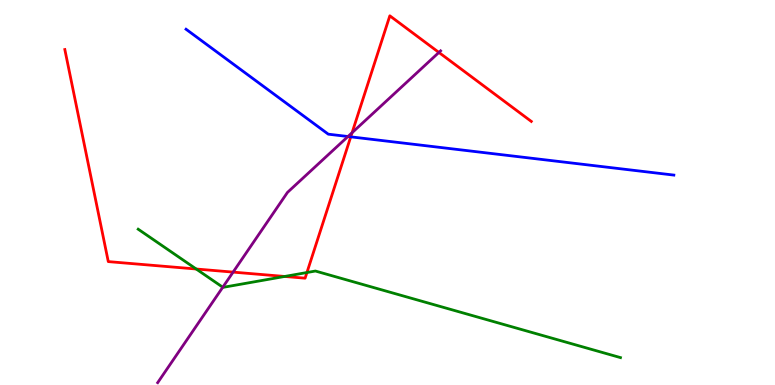[{'lines': ['blue', 'red'], 'intersections': [{'x': 4.53, 'y': 6.45}]}, {'lines': ['green', 'red'], 'intersections': [{'x': 2.53, 'y': 3.01}, {'x': 3.67, 'y': 2.82}, {'x': 3.96, 'y': 2.92}]}, {'lines': ['purple', 'red'], 'intersections': [{'x': 3.01, 'y': 2.93}, {'x': 4.54, 'y': 6.55}, {'x': 5.66, 'y': 8.64}]}, {'lines': ['blue', 'green'], 'intersections': []}, {'lines': ['blue', 'purple'], 'intersections': [{'x': 4.49, 'y': 6.45}]}, {'lines': ['green', 'purple'], 'intersections': [{'x': 2.87, 'y': 2.54}]}]